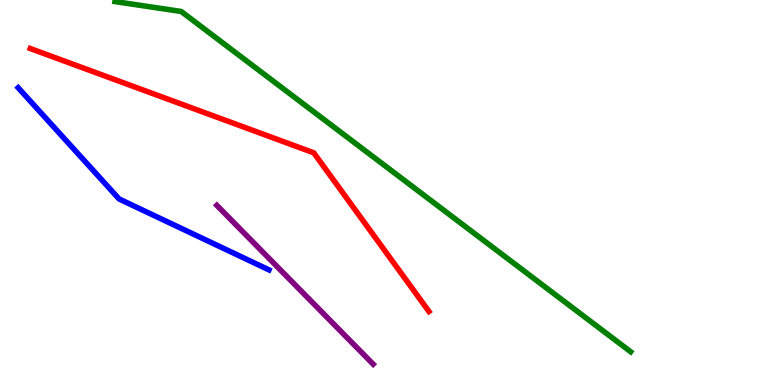[{'lines': ['blue', 'red'], 'intersections': []}, {'lines': ['green', 'red'], 'intersections': []}, {'lines': ['purple', 'red'], 'intersections': []}, {'lines': ['blue', 'green'], 'intersections': []}, {'lines': ['blue', 'purple'], 'intersections': []}, {'lines': ['green', 'purple'], 'intersections': []}]